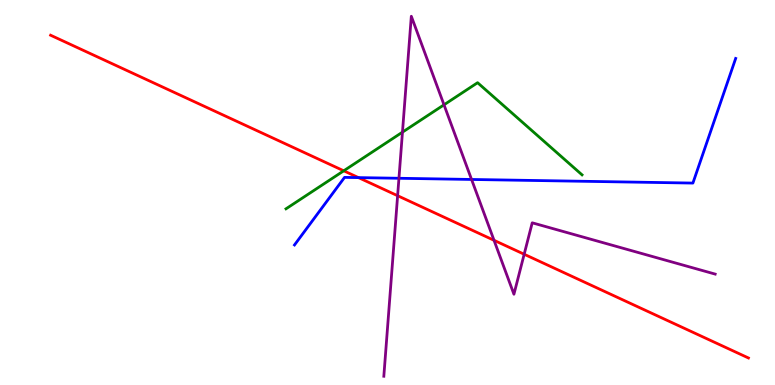[{'lines': ['blue', 'red'], 'intersections': [{'x': 4.63, 'y': 5.39}]}, {'lines': ['green', 'red'], 'intersections': [{'x': 4.44, 'y': 5.56}]}, {'lines': ['purple', 'red'], 'intersections': [{'x': 5.13, 'y': 4.92}, {'x': 6.37, 'y': 3.76}, {'x': 6.76, 'y': 3.4}]}, {'lines': ['blue', 'green'], 'intersections': []}, {'lines': ['blue', 'purple'], 'intersections': [{'x': 5.15, 'y': 5.37}, {'x': 6.08, 'y': 5.34}]}, {'lines': ['green', 'purple'], 'intersections': [{'x': 5.19, 'y': 6.57}, {'x': 5.73, 'y': 7.28}]}]